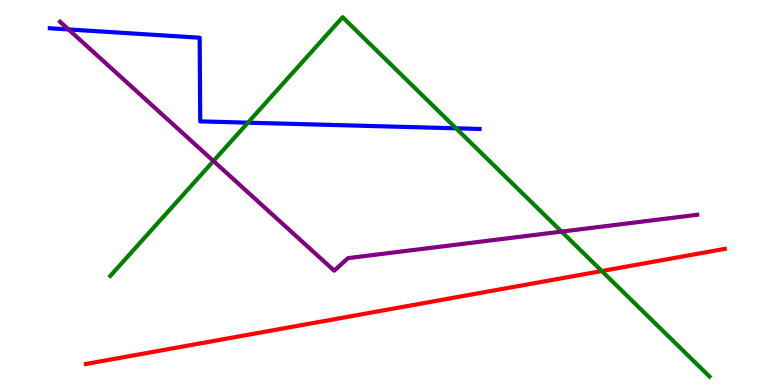[{'lines': ['blue', 'red'], 'intersections': []}, {'lines': ['green', 'red'], 'intersections': [{'x': 7.77, 'y': 2.96}]}, {'lines': ['purple', 'red'], 'intersections': []}, {'lines': ['blue', 'green'], 'intersections': [{'x': 3.2, 'y': 6.81}, {'x': 5.88, 'y': 6.67}]}, {'lines': ['blue', 'purple'], 'intersections': [{'x': 0.884, 'y': 9.24}]}, {'lines': ['green', 'purple'], 'intersections': [{'x': 2.75, 'y': 5.82}, {'x': 7.25, 'y': 3.98}]}]